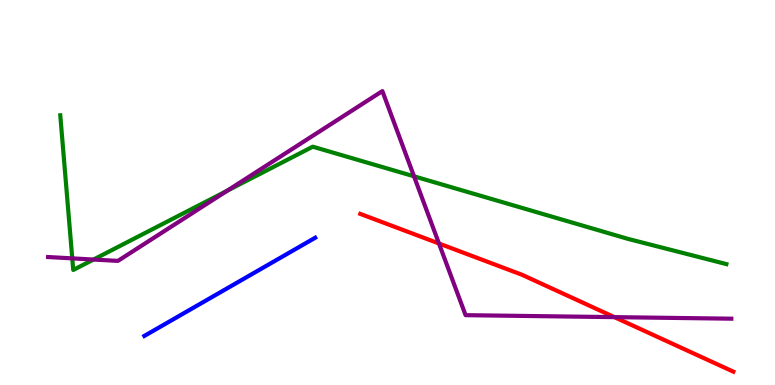[{'lines': ['blue', 'red'], 'intersections': []}, {'lines': ['green', 'red'], 'intersections': []}, {'lines': ['purple', 'red'], 'intersections': [{'x': 5.66, 'y': 3.68}, {'x': 7.93, 'y': 1.76}]}, {'lines': ['blue', 'green'], 'intersections': []}, {'lines': ['blue', 'purple'], 'intersections': []}, {'lines': ['green', 'purple'], 'intersections': [{'x': 0.933, 'y': 3.29}, {'x': 1.21, 'y': 3.26}, {'x': 2.93, 'y': 5.04}, {'x': 5.34, 'y': 5.42}]}]